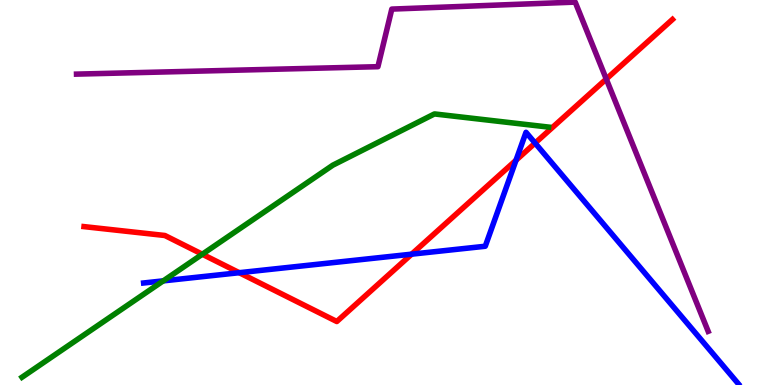[{'lines': ['blue', 'red'], 'intersections': [{'x': 3.09, 'y': 2.92}, {'x': 5.31, 'y': 3.4}, {'x': 6.66, 'y': 5.84}, {'x': 6.9, 'y': 6.28}]}, {'lines': ['green', 'red'], 'intersections': [{'x': 2.61, 'y': 3.4}]}, {'lines': ['purple', 'red'], 'intersections': [{'x': 7.82, 'y': 7.95}]}, {'lines': ['blue', 'green'], 'intersections': [{'x': 2.11, 'y': 2.7}]}, {'lines': ['blue', 'purple'], 'intersections': []}, {'lines': ['green', 'purple'], 'intersections': []}]